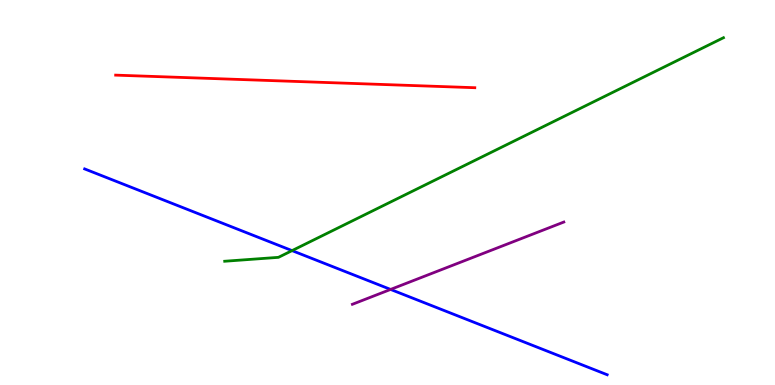[{'lines': ['blue', 'red'], 'intersections': []}, {'lines': ['green', 'red'], 'intersections': []}, {'lines': ['purple', 'red'], 'intersections': []}, {'lines': ['blue', 'green'], 'intersections': [{'x': 3.77, 'y': 3.49}]}, {'lines': ['blue', 'purple'], 'intersections': [{'x': 5.04, 'y': 2.48}]}, {'lines': ['green', 'purple'], 'intersections': []}]